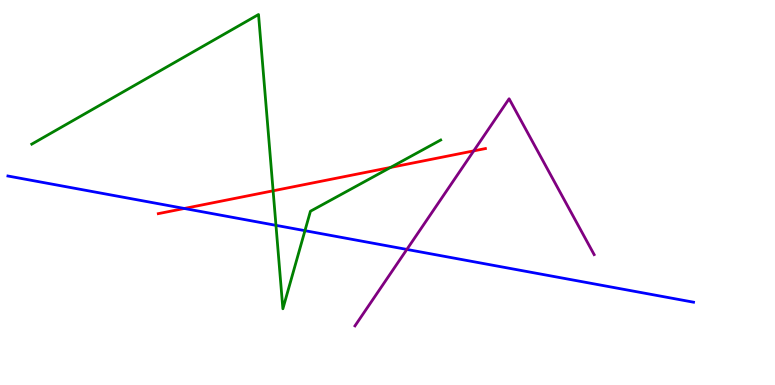[{'lines': ['blue', 'red'], 'intersections': [{'x': 2.38, 'y': 4.59}]}, {'lines': ['green', 'red'], 'intersections': [{'x': 3.52, 'y': 5.04}, {'x': 5.04, 'y': 5.65}]}, {'lines': ['purple', 'red'], 'intersections': [{'x': 6.11, 'y': 6.08}]}, {'lines': ['blue', 'green'], 'intersections': [{'x': 3.56, 'y': 4.15}, {'x': 3.93, 'y': 4.01}]}, {'lines': ['blue', 'purple'], 'intersections': [{'x': 5.25, 'y': 3.52}]}, {'lines': ['green', 'purple'], 'intersections': []}]